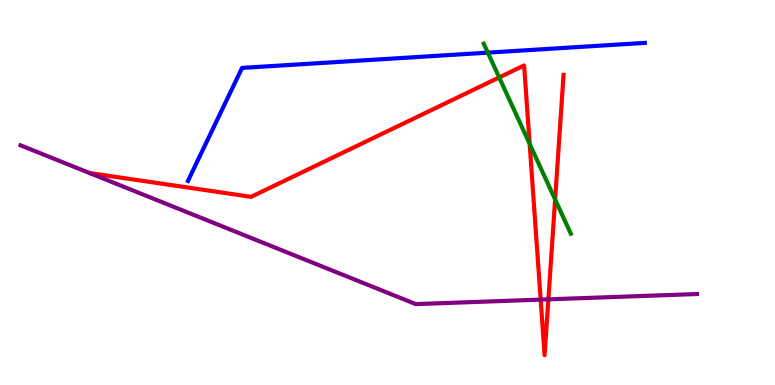[{'lines': ['blue', 'red'], 'intersections': []}, {'lines': ['green', 'red'], 'intersections': [{'x': 6.44, 'y': 7.99}, {'x': 6.83, 'y': 6.26}, {'x': 7.16, 'y': 4.82}]}, {'lines': ['purple', 'red'], 'intersections': [{'x': 6.98, 'y': 2.22}, {'x': 7.08, 'y': 2.22}]}, {'lines': ['blue', 'green'], 'intersections': [{'x': 6.29, 'y': 8.63}]}, {'lines': ['blue', 'purple'], 'intersections': []}, {'lines': ['green', 'purple'], 'intersections': []}]